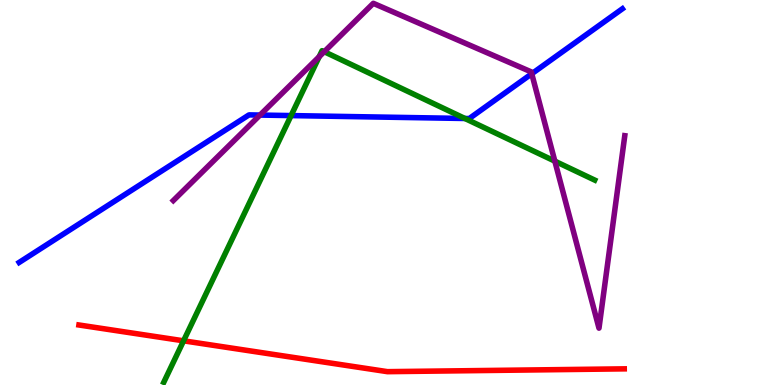[{'lines': ['blue', 'red'], 'intersections': []}, {'lines': ['green', 'red'], 'intersections': [{'x': 2.37, 'y': 1.15}]}, {'lines': ['purple', 'red'], 'intersections': []}, {'lines': ['blue', 'green'], 'intersections': [{'x': 3.76, 'y': 7.0}, {'x': 6.0, 'y': 6.92}]}, {'lines': ['blue', 'purple'], 'intersections': [{'x': 3.35, 'y': 7.01}, {'x': 6.86, 'y': 8.08}]}, {'lines': ['green', 'purple'], 'intersections': [{'x': 4.12, 'y': 8.53}, {'x': 4.18, 'y': 8.66}, {'x': 7.16, 'y': 5.81}]}]